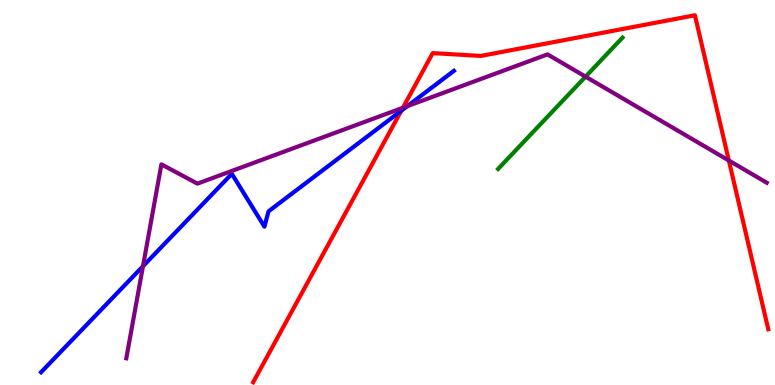[{'lines': ['blue', 'red'], 'intersections': [{'x': 5.18, 'y': 7.12}]}, {'lines': ['green', 'red'], 'intersections': []}, {'lines': ['purple', 'red'], 'intersections': [{'x': 5.2, 'y': 7.2}, {'x': 9.4, 'y': 5.83}]}, {'lines': ['blue', 'green'], 'intersections': []}, {'lines': ['blue', 'purple'], 'intersections': [{'x': 1.84, 'y': 3.08}, {'x': 5.26, 'y': 7.24}]}, {'lines': ['green', 'purple'], 'intersections': [{'x': 7.56, 'y': 8.01}]}]